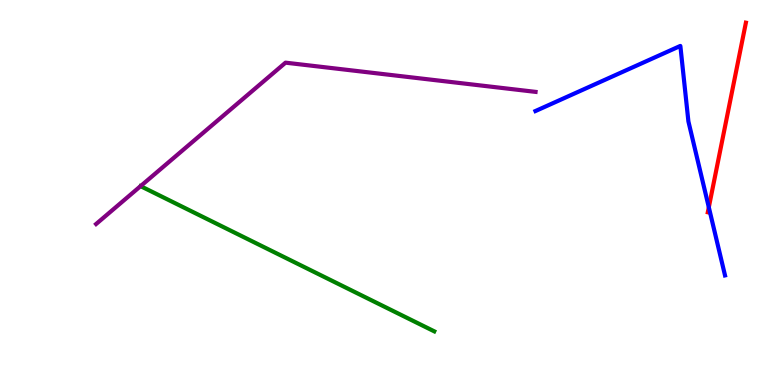[{'lines': ['blue', 'red'], 'intersections': [{'x': 9.15, 'y': 4.62}]}, {'lines': ['green', 'red'], 'intersections': []}, {'lines': ['purple', 'red'], 'intersections': []}, {'lines': ['blue', 'green'], 'intersections': []}, {'lines': ['blue', 'purple'], 'intersections': []}, {'lines': ['green', 'purple'], 'intersections': []}]